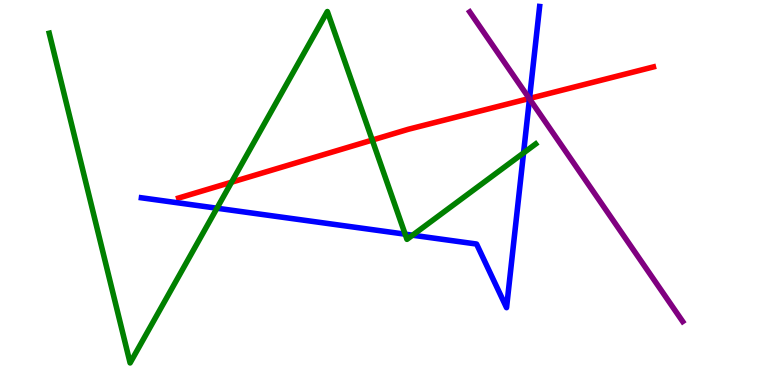[{'lines': ['blue', 'red'], 'intersections': [{'x': 6.83, 'y': 7.44}]}, {'lines': ['green', 'red'], 'intersections': [{'x': 2.99, 'y': 5.27}, {'x': 4.8, 'y': 6.36}]}, {'lines': ['purple', 'red'], 'intersections': [{'x': 6.83, 'y': 7.44}]}, {'lines': ['blue', 'green'], 'intersections': [{'x': 2.8, 'y': 4.59}, {'x': 5.23, 'y': 3.92}, {'x': 5.32, 'y': 3.89}, {'x': 6.76, 'y': 6.03}]}, {'lines': ['blue', 'purple'], 'intersections': [{'x': 6.83, 'y': 7.43}]}, {'lines': ['green', 'purple'], 'intersections': []}]